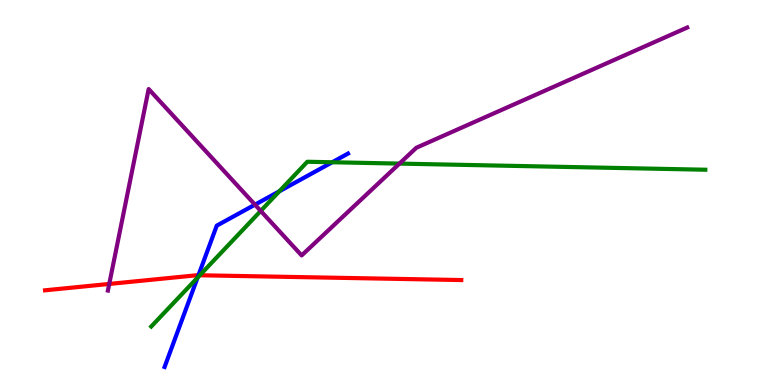[{'lines': ['blue', 'red'], 'intersections': [{'x': 2.56, 'y': 2.85}]}, {'lines': ['green', 'red'], 'intersections': [{'x': 2.58, 'y': 2.85}]}, {'lines': ['purple', 'red'], 'intersections': [{'x': 1.41, 'y': 2.62}]}, {'lines': ['blue', 'green'], 'intersections': [{'x': 2.55, 'y': 2.79}, {'x': 3.6, 'y': 5.03}, {'x': 4.29, 'y': 5.79}]}, {'lines': ['blue', 'purple'], 'intersections': [{'x': 3.29, 'y': 4.68}]}, {'lines': ['green', 'purple'], 'intersections': [{'x': 3.36, 'y': 4.52}, {'x': 5.15, 'y': 5.75}]}]